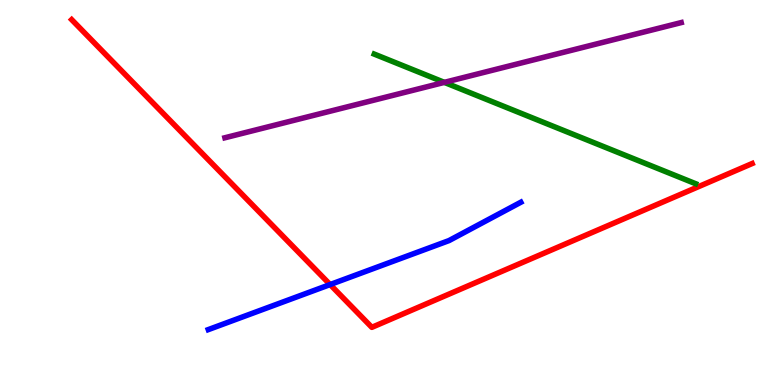[{'lines': ['blue', 'red'], 'intersections': [{'x': 4.26, 'y': 2.61}]}, {'lines': ['green', 'red'], 'intersections': []}, {'lines': ['purple', 'red'], 'intersections': []}, {'lines': ['blue', 'green'], 'intersections': []}, {'lines': ['blue', 'purple'], 'intersections': []}, {'lines': ['green', 'purple'], 'intersections': [{'x': 5.73, 'y': 7.86}]}]